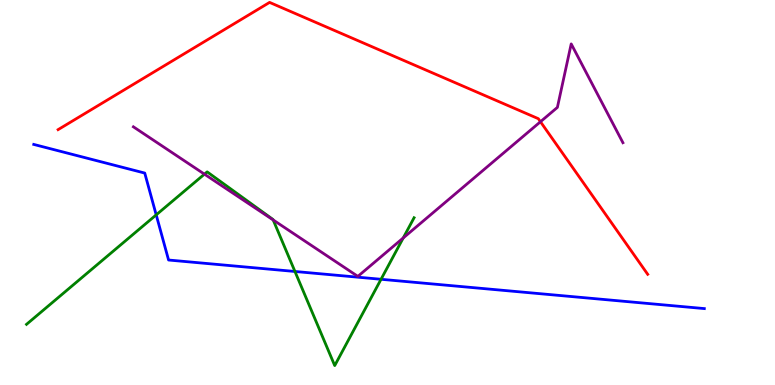[{'lines': ['blue', 'red'], 'intersections': []}, {'lines': ['green', 'red'], 'intersections': []}, {'lines': ['purple', 'red'], 'intersections': [{'x': 6.97, 'y': 6.84}]}, {'lines': ['blue', 'green'], 'intersections': [{'x': 2.02, 'y': 4.42}, {'x': 3.81, 'y': 2.95}, {'x': 4.92, 'y': 2.75}]}, {'lines': ['blue', 'purple'], 'intersections': []}, {'lines': ['green', 'purple'], 'intersections': [{'x': 2.64, 'y': 5.48}, {'x': 3.52, 'y': 4.29}, {'x': 5.2, 'y': 3.82}]}]